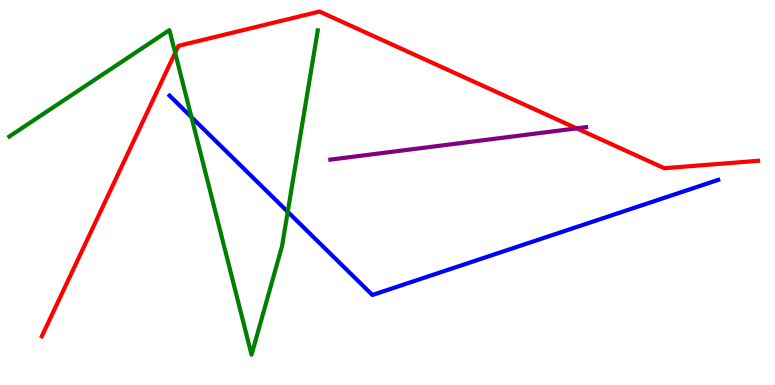[{'lines': ['blue', 'red'], 'intersections': []}, {'lines': ['green', 'red'], 'intersections': [{'x': 2.26, 'y': 8.63}]}, {'lines': ['purple', 'red'], 'intersections': [{'x': 7.44, 'y': 6.67}]}, {'lines': ['blue', 'green'], 'intersections': [{'x': 2.47, 'y': 6.96}, {'x': 3.71, 'y': 4.5}]}, {'lines': ['blue', 'purple'], 'intersections': []}, {'lines': ['green', 'purple'], 'intersections': []}]